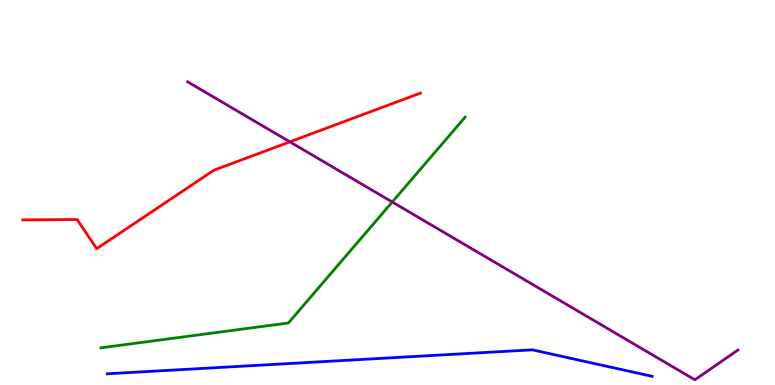[{'lines': ['blue', 'red'], 'intersections': []}, {'lines': ['green', 'red'], 'intersections': []}, {'lines': ['purple', 'red'], 'intersections': [{'x': 3.74, 'y': 6.32}]}, {'lines': ['blue', 'green'], 'intersections': []}, {'lines': ['blue', 'purple'], 'intersections': []}, {'lines': ['green', 'purple'], 'intersections': [{'x': 5.06, 'y': 4.75}]}]